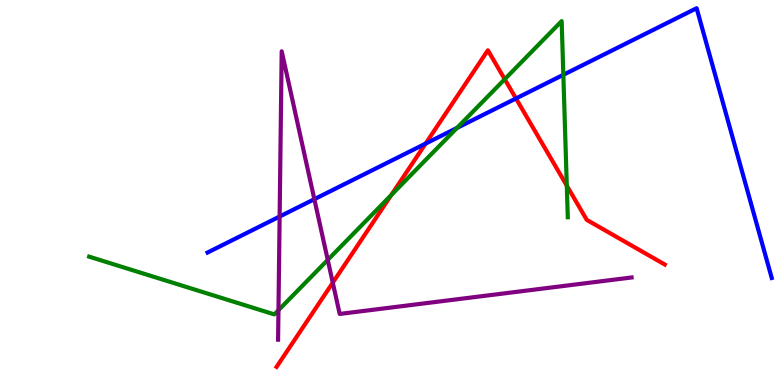[{'lines': ['blue', 'red'], 'intersections': [{'x': 5.49, 'y': 6.27}, {'x': 6.66, 'y': 7.44}]}, {'lines': ['green', 'red'], 'intersections': [{'x': 5.05, 'y': 4.93}, {'x': 6.51, 'y': 7.94}, {'x': 7.31, 'y': 5.18}]}, {'lines': ['purple', 'red'], 'intersections': [{'x': 4.29, 'y': 2.66}]}, {'lines': ['blue', 'green'], 'intersections': [{'x': 5.9, 'y': 6.68}, {'x': 7.27, 'y': 8.06}]}, {'lines': ['blue', 'purple'], 'intersections': [{'x': 3.61, 'y': 4.38}, {'x': 4.06, 'y': 4.83}]}, {'lines': ['green', 'purple'], 'intersections': [{'x': 3.59, 'y': 1.94}, {'x': 4.23, 'y': 3.25}]}]